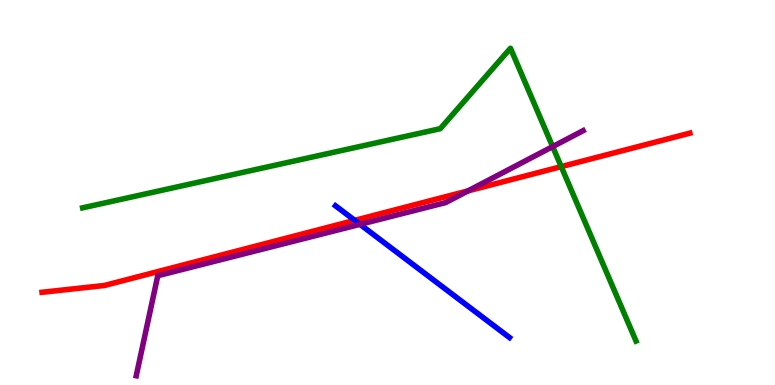[{'lines': ['blue', 'red'], 'intersections': [{'x': 4.58, 'y': 4.28}]}, {'lines': ['green', 'red'], 'intersections': [{'x': 7.24, 'y': 5.67}]}, {'lines': ['purple', 'red'], 'intersections': [{'x': 6.04, 'y': 5.04}]}, {'lines': ['blue', 'green'], 'intersections': []}, {'lines': ['blue', 'purple'], 'intersections': [{'x': 4.64, 'y': 4.17}]}, {'lines': ['green', 'purple'], 'intersections': [{'x': 7.13, 'y': 6.19}]}]